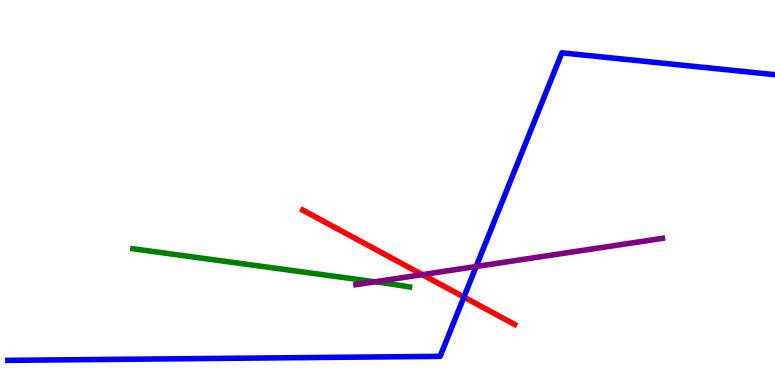[{'lines': ['blue', 'red'], 'intersections': [{'x': 5.99, 'y': 2.28}]}, {'lines': ['green', 'red'], 'intersections': []}, {'lines': ['purple', 'red'], 'intersections': [{'x': 5.45, 'y': 2.87}]}, {'lines': ['blue', 'green'], 'intersections': []}, {'lines': ['blue', 'purple'], 'intersections': [{'x': 6.14, 'y': 3.08}]}, {'lines': ['green', 'purple'], 'intersections': [{'x': 4.84, 'y': 2.68}]}]